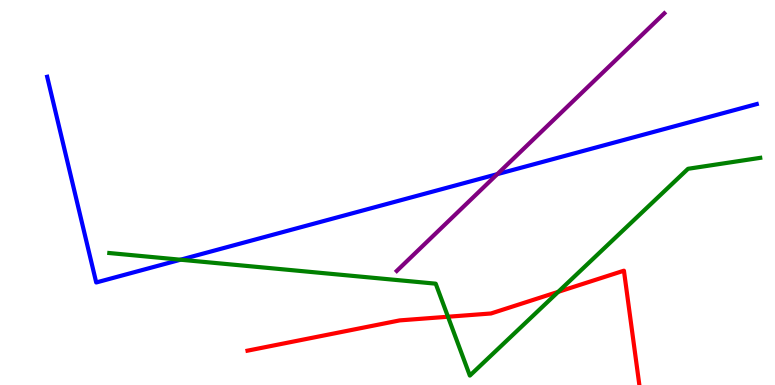[{'lines': ['blue', 'red'], 'intersections': []}, {'lines': ['green', 'red'], 'intersections': [{'x': 5.78, 'y': 1.77}, {'x': 7.2, 'y': 2.42}]}, {'lines': ['purple', 'red'], 'intersections': []}, {'lines': ['blue', 'green'], 'intersections': [{'x': 2.33, 'y': 3.25}]}, {'lines': ['blue', 'purple'], 'intersections': [{'x': 6.42, 'y': 5.48}]}, {'lines': ['green', 'purple'], 'intersections': []}]